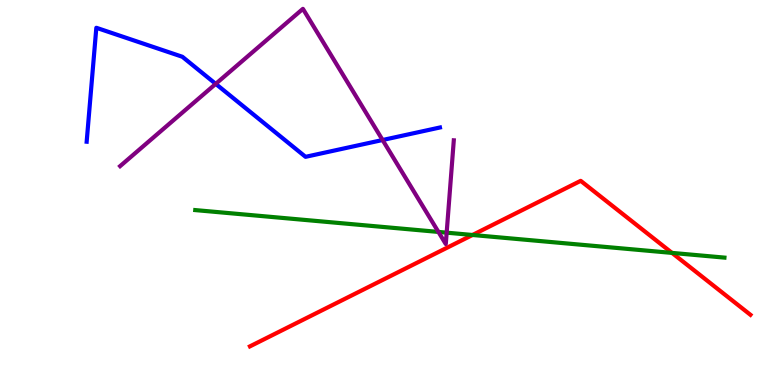[{'lines': ['blue', 'red'], 'intersections': []}, {'lines': ['green', 'red'], 'intersections': [{'x': 6.1, 'y': 3.9}, {'x': 8.67, 'y': 3.43}]}, {'lines': ['purple', 'red'], 'intersections': []}, {'lines': ['blue', 'green'], 'intersections': []}, {'lines': ['blue', 'purple'], 'intersections': [{'x': 2.78, 'y': 7.82}, {'x': 4.94, 'y': 6.36}]}, {'lines': ['green', 'purple'], 'intersections': [{'x': 5.66, 'y': 3.98}, {'x': 5.76, 'y': 3.96}]}]